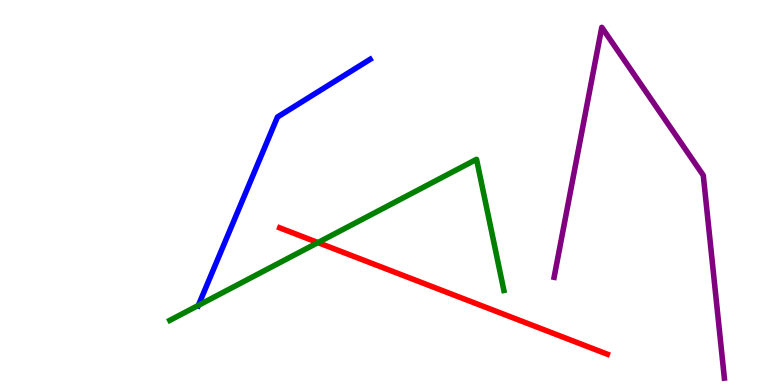[{'lines': ['blue', 'red'], 'intersections': []}, {'lines': ['green', 'red'], 'intersections': [{'x': 4.1, 'y': 3.7}]}, {'lines': ['purple', 'red'], 'intersections': []}, {'lines': ['blue', 'green'], 'intersections': [{'x': 2.56, 'y': 2.07}]}, {'lines': ['blue', 'purple'], 'intersections': []}, {'lines': ['green', 'purple'], 'intersections': []}]